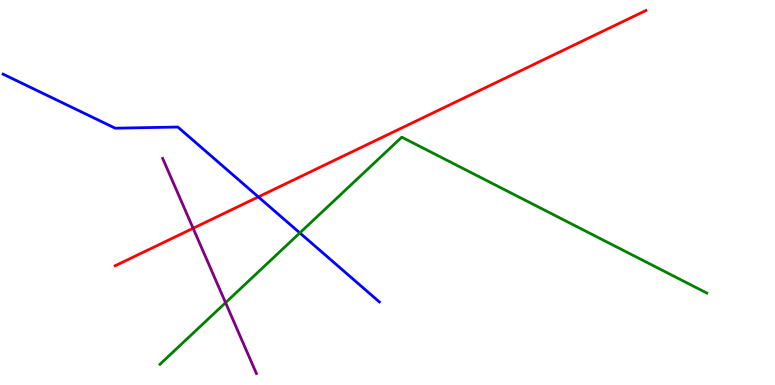[{'lines': ['blue', 'red'], 'intersections': [{'x': 3.33, 'y': 4.89}]}, {'lines': ['green', 'red'], 'intersections': []}, {'lines': ['purple', 'red'], 'intersections': [{'x': 2.49, 'y': 4.07}]}, {'lines': ['blue', 'green'], 'intersections': [{'x': 3.87, 'y': 3.95}]}, {'lines': ['blue', 'purple'], 'intersections': []}, {'lines': ['green', 'purple'], 'intersections': [{'x': 2.91, 'y': 2.14}]}]